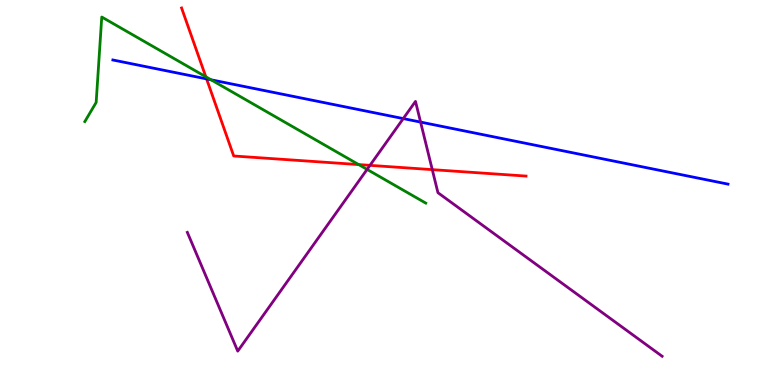[{'lines': ['blue', 'red'], 'intersections': [{'x': 2.67, 'y': 7.95}]}, {'lines': ['green', 'red'], 'intersections': [{'x': 2.66, 'y': 8.01}, {'x': 4.63, 'y': 5.73}]}, {'lines': ['purple', 'red'], 'intersections': [{'x': 4.77, 'y': 5.71}, {'x': 5.58, 'y': 5.59}]}, {'lines': ['blue', 'green'], 'intersections': [{'x': 2.72, 'y': 7.93}]}, {'lines': ['blue', 'purple'], 'intersections': [{'x': 5.2, 'y': 6.92}, {'x': 5.43, 'y': 6.83}]}, {'lines': ['green', 'purple'], 'intersections': [{'x': 4.74, 'y': 5.6}]}]